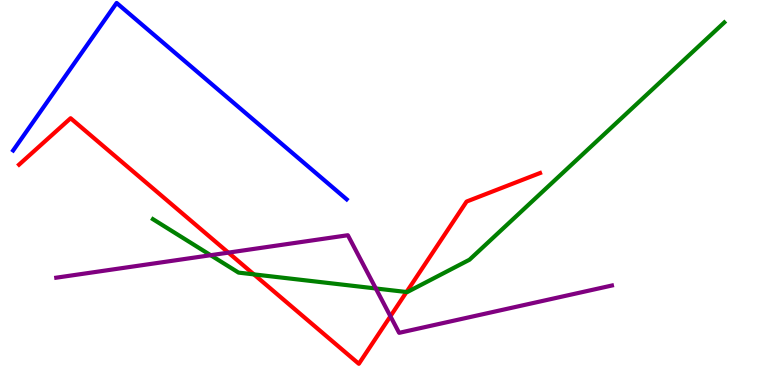[{'lines': ['blue', 'red'], 'intersections': []}, {'lines': ['green', 'red'], 'intersections': [{'x': 3.28, 'y': 2.87}, {'x': 5.25, 'y': 2.42}]}, {'lines': ['purple', 'red'], 'intersections': [{'x': 2.95, 'y': 3.44}, {'x': 5.04, 'y': 1.79}]}, {'lines': ['blue', 'green'], 'intersections': []}, {'lines': ['blue', 'purple'], 'intersections': []}, {'lines': ['green', 'purple'], 'intersections': [{'x': 2.72, 'y': 3.37}, {'x': 4.85, 'y': 2.51}]}]